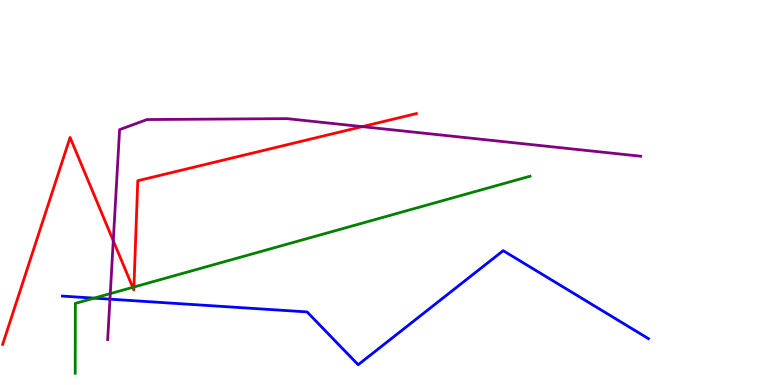[{'lines': ['blue', 'red'], 'intersections': []}, {'lines': ['green', 'red'], 'intersections': [{'x': 1.71, 'y': 2.54}, {'x': 1.73, 'y': 2.55}]}, {'lines': ['purple', 'red'], 'intersections': [{'x': 1.46, 'y': 3.75}, {'x': 4.67, 'y': 6.71}]}, {'lines': ['blue', 'green'], 'intersections': [{'x': 1.21, 'y': 2.26}]}, {'lines': ['blue', 'purple'], 'intersections': [{'x': 1.42, 'y': 2.23}]}, {'lines': ['green', 'purple'], 'intersections': [{'x': 1.42, 'y': 2.37}]}]